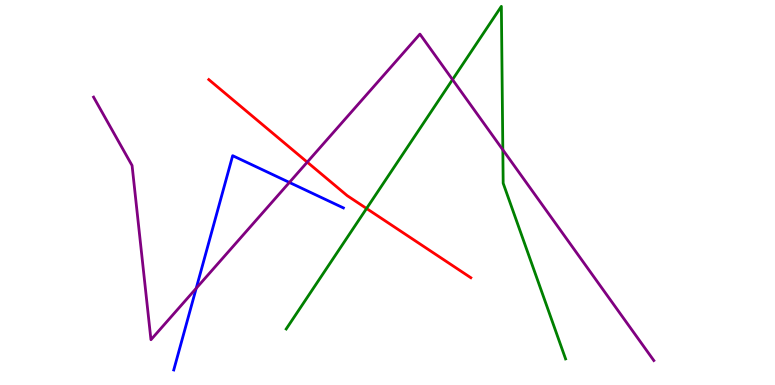[{'lines': ['blue', 'red'], 'intersections': []}, {'lines': ['green', 'red'], 'intersections': [{'x': 4.73, 'y': 4.58}]}, {'lines': ['purple', 'red'], 'intersections': [{'x': 3.96, 'y': 5.79}]}, {'lines': ['blue', 'green'], 'intersections': []}, {'lines': ['blue', 'purple'], 'intersections': [{'x': 2.53, 'y': 2.51}, {'x': 3.73, 'y': 5.26}]}, {'lines': ['green', 'purple'], 'intersections': [{'x': 5.84, 'y': 7.93}, {'x': 6.49, 'y': 6.11}]}]